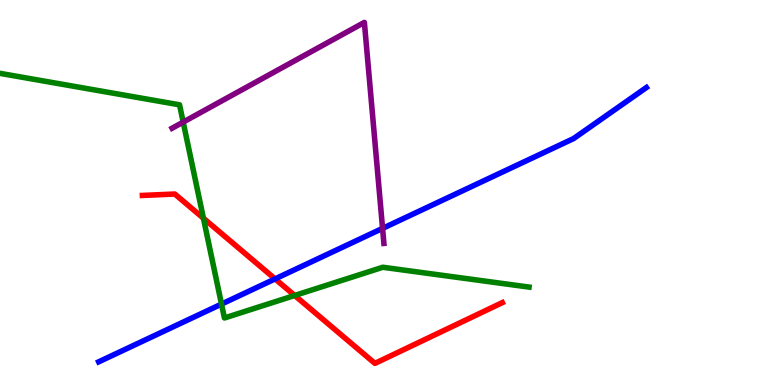[{'lines': ['blue', 'red'], 'intersections': [{'x': 3.55, 'y': 2.76}]}, {'lines': ['green', 'red'], 'intersections': [{'x': 2.62, 'y': 4.33}, {'x': 3.8, 'y': 2.33}]}, {'lines': ['purple', 'red'], 'intersections': []}, {'lines': ['blue', 'green'], 'intersections': [{'x': 2.86, 'y': 2.1}]}, {'lines': ['blue', 'purple'], 'intersections': [{'x': 4.94, 'y': 4.07}]}, {'lines': ['green', 'purple'], 'intersections': [{'x': 2.36, 'y': 6.83}]}]